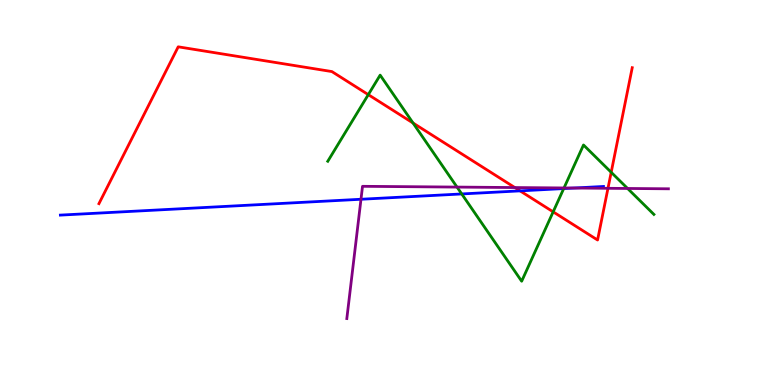[{'lines': ['blue', 'red'], 'intersections': [{'x': 6.71, 'y': 5.04}]}, {'lines': ['green', 'red'], 'intersections': [{'x': 4.75, 'y': 7.54}, {'x': 5.33, 'y': 6.8}, {'x': 7.14, 'y': 4.5}, {'x': 7.89, 'y': 5.52}]}, {'lines': ['purple', 'red'], 'intersections': [{'x': 6.64, 'y': 5.13}, {'x': 7.84, 'y': 5.11}]}, {'lines': ['blue', 'green'], 'intersections': [{'x': 5.96, 'y': 4.96}, {'x': 7.27, 'y': 5.1}]}, {'lines': ['blue', 'purple'], 'intersections': [{'x': 4.66, 'y': 4.82}, {'x': 7.41, 'y': 5.12}]}, {'lines': ['green', 'purple'], 'intersections': [{'x': 5.9, 'y': 5.14}, {'x': 7.28, 'y': 5.12}, {'x': 8.1, 'y': 5.1}]}]